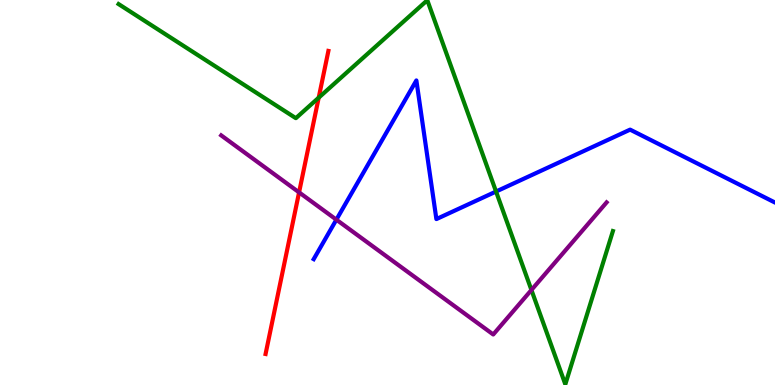[{'lines': ['blue', 'red'], 'intersections': []}, {'lines': ['green', 'red'], 'intersections': [{'x': 4.11, 'y': 7.46}]}, {'lines': ['purple', 'red'], 'intersections': [{'x': 3.86, 'y': 5.0}]}, {'lines': ['blue', 'green'], 'intersections': [{'x': 6.4, 'y': 5.03}]}, {'lines': ['blue', 'purple'], 'intersections': [{'x': 4.34, 'y': 4.29}]}, {'lines': ['green', 'purple'], 'intersections': [{'x': 6.86, 'y': 2.47}]}]